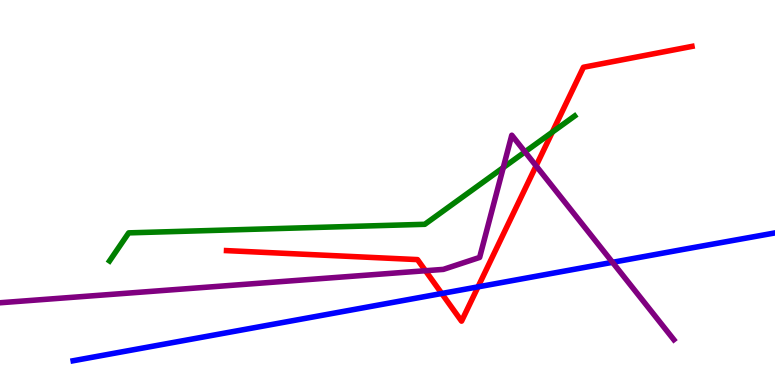[{'lines': ['blue', 'red'], 'intersections': [{'x': 5.7, 'y': 2.38}, {'x': 6.17, 'y': 2.55}]}, {'lines': ['green', 'red'], 'intersections': [{'x': 7.13, 'y': 6.57}]}, {'lines': ['purple', 'red'], 'intersections': [{'x': 5.49, 'y': 2.97}, {'x': 6.92, 'y': 5.69}]}, {'lines': ['blue', 'green'], 'intersections': []}, {'lines': ['blue', 'purple'], 'intersections': [{'x': 7.9, 'y': 3.19}]}, {'lines': ['green', 'purple'], 'intersections': [{'x': 6.49, 'y': 5.65}, {'x': 6.77, 'y': 6.06}]}]